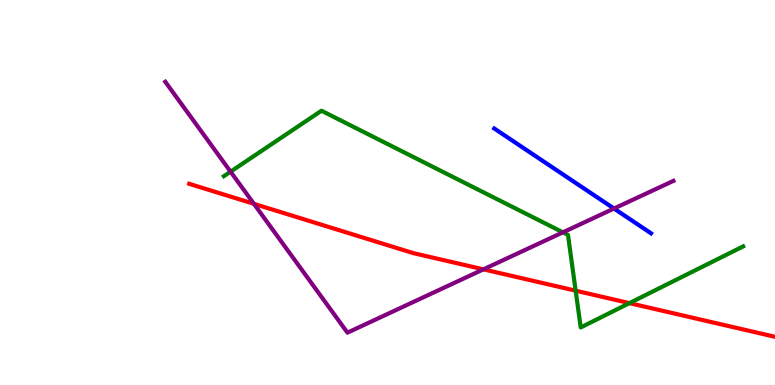[{'lines': ['blue', 'red'], 'intersections': []}, {'lines': ['green', 'red'], 'intersections': [{'x': 7.43, 'y': 2.45}, {'x': 8.12, 'y': 2.13}]}, {'lines': ['purple', 'red'], 'intersections': [{'x': 3.28, 'y': 4.71}, {'x': 6.24, 'y': 3.0}]}, {'lines': ['blue', 'green'], 'intersections': []}, {'lines': ['blue', 'purple'], 'intersections': [{'x': 7.92, 'y': 4.58}]}, {'lines': ['green', 'purple'], 'intersections': [{'x': 2.98, 'y': 5.54}, {'x': 7.26, 'y': 3.97}]}]